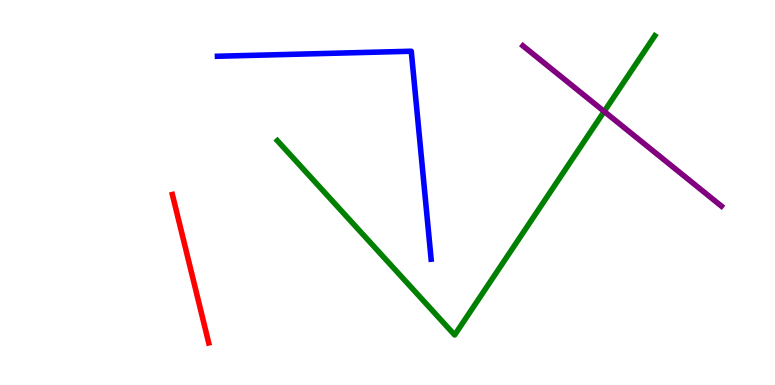[{'lines': ['blue', 'red'], 'intersections': []}, {'lines': ['green', 'red'], 'intersections': []}, {'lines': ['purple', 'red'], 'intersections': []}, {'lines': ['blue', 'green'], 'intersections': []}, {'lines': ['blue', 'purple'], 'intersections': []}, {'lines': ['green', 'purple'], 'intersections': [{'x': 7.8, 'y': 7.11}]}]